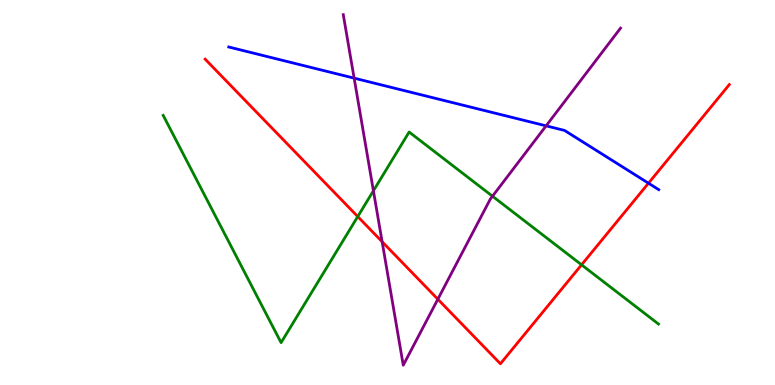[{'lines': ['blue', 'red'], 'intersections': [{'x': 8.37, 'y': 5.24}]}, {'lines': ['green', 'red'], 'intersections': [{'x': 4.62, 'y': 4.37}, {'x': 7.5, 'y': 3.12}]}, {'lines': ['purple', 'red'], 'intersections': [{'x': 4.93, 'y': 3.72}, {'x': 5.65, 'y': 2.23}]}, {'lines': ['blue', 'green'], 'intersections': []}, {'lines': ['blue', 'purple'], 'intersections': [{'x': 4.57, 'y': 7.97}, {'x': 7.05, 'y': 6.73}]}, {'lines': ['green', 'purple'], 'intersections': [{'x': 4.82, 'y': 5.04}, {'x': 6.35, 'y': 4.9}]}]